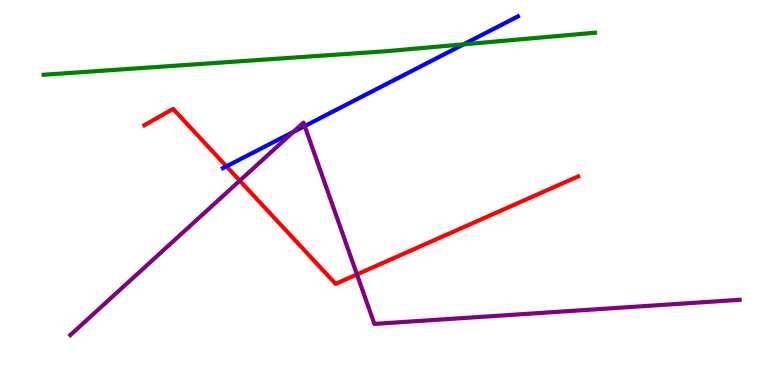[{'lines': ['blue', 'red'], 'intersections': [{'x': 2.92, 'y': 5.68}]}, {'lines': ['green', 'red'], 'intersections': []}, {'lines': ['purple', 'red'], 'intersections': [{'x': 3.09, 'y': 5.31}, {'x': 4.61, 'y': 2.87}]}, {'lines': ['blue', 'green'], 'intersections': [{'x': 5.98, 'y': 8.85}]}, {'lines': ['blue', 'purple'], 'intersections': [{'x': 3.78, 'y': 6.57}, {'x': 3.93, 'y': 6.73}]}, {'lines': ['green', 'purple'], 'intersections': []}]